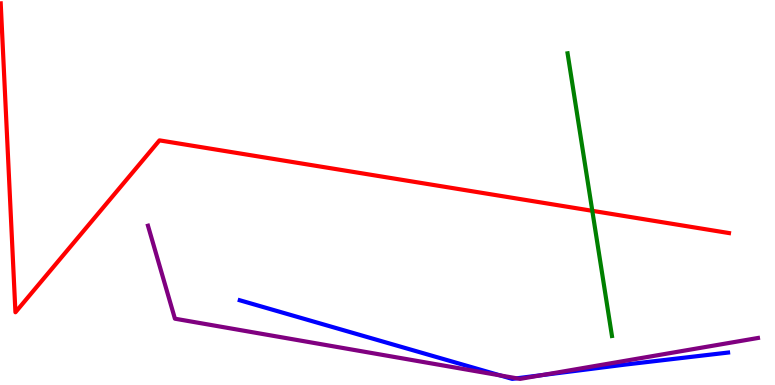[{'lines': ['blue', 'red'], 'intersections': []}, {'lines': ['green', 'red'], 'intersections': [{'x': 7.64, 'y': 4.52}]}, {'lines': ['purple', 'red'], 'intersections': []}, {'lines': ['blue', 'green'], 'intersections': []}, {'lines': ['blue', 'purple'], 'intersections': [{'x': 6.45, 'y': 0.249}, {'x': 6.67, 'y': 0.174}, {'x': 6.99, 'y': 0.257}]}, {'lines': ['green', 'purple'], 'intersections': []}]